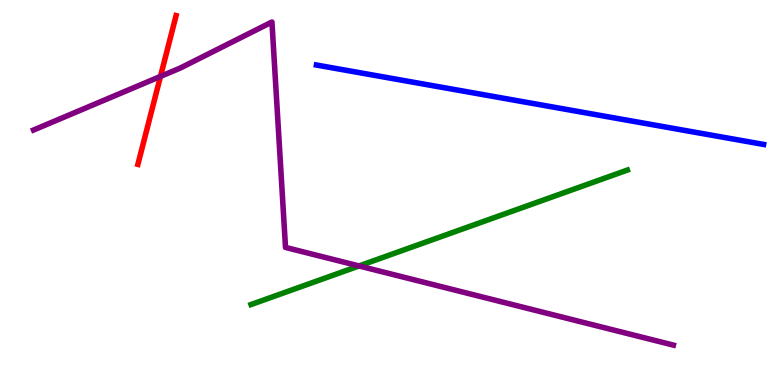[{'lines': ['blue', 'red'], 'intersections': []}, {'lines': ['green', 'red'], 'intersections': []}, {'lines': ['purple', 'red'], 'intersections': [{'x': 2.07, 'y': 8.02}]}, {'lines': ['blue', 'green'], 'intersections': []}, {'lines': ['blue', 'purple'], 'intersections': []}, {'lines': ['green', 'purple'], 'intersections': [{'x': 4.63, 'y': 3.09}]}]